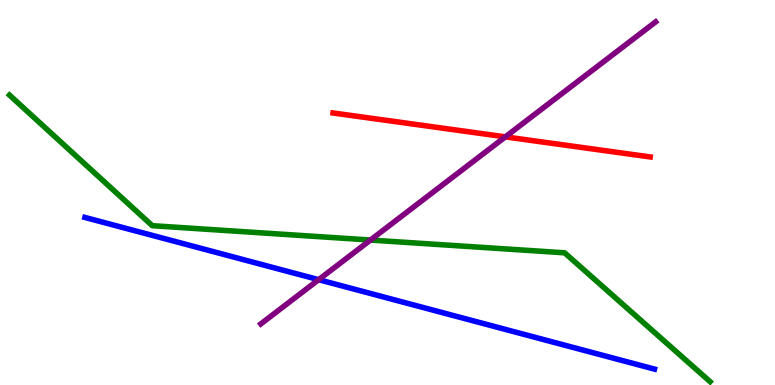[{'lines': ['blue', 'red'], 'intersections': []}, {'lines': ['green', 'red'], 'intersections': []}, {'lines': ['purple', 'red'], 'intersections': [{'x': 6.52, 'y': 6.45}]}, {'lines': ['blue', 'green'], 'intersections': []}, {'lines': ['blue', 'purple'], 'intersections': [{'x': 4.11, 'y': 2.74}]}, {'lines': ['green', 'purple'], 'intersections': [{'x': 4.78, 'y': 3.77}]}]